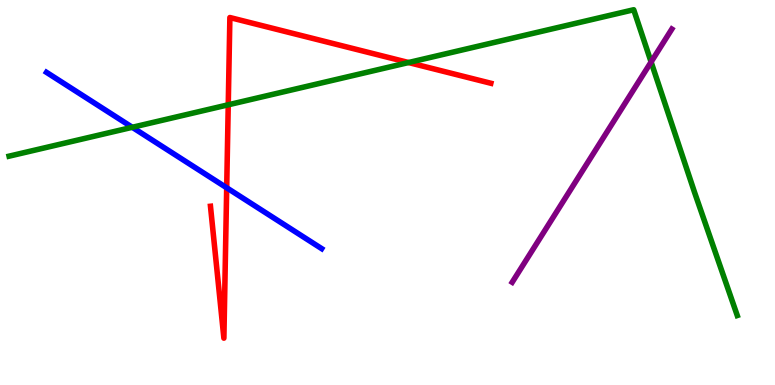[{'lines': ['blue', 'red'], 'intersections': [{'x': 2.93, 'y': 5.12}]}, {'lines': ['green', 'red'], 'intersections': [{'x': 2.95, 'y': 7.28}, {'x': 5.27, 'y': 8.38}]}, {'lines': ['purple', 'red'], 'intersections': []}, {'lines': ['blue', 'green'], 'intersections': [{'x': 1.71, 'y': 6.69}]}, {'lines': ['blue', 'purple'], 'intersections': []}, {'lines': ['green', 'purple'], 'intersections': [{'x': 8.4, 'y': 8.39}]}]